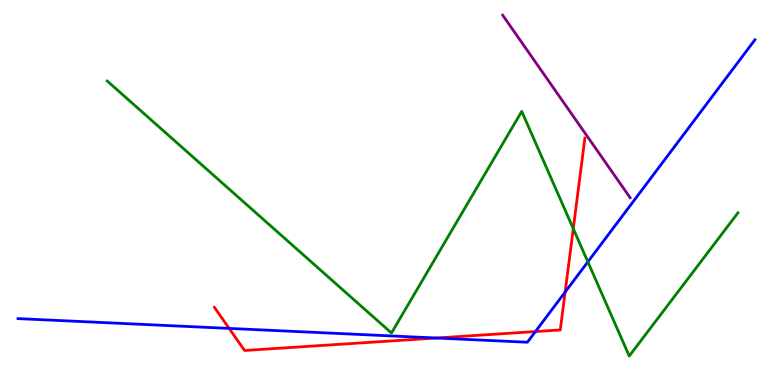[{'lines': ['blue', 'red'], 'intersections': [{'x': 2.96, 'y': 1.47}, {'x': 5.63, 'y': 1.22}, {'x': 6.91, 'y': 1.39}, {'x': 7.29, 'y': 2.41}]}, {'lines': ['green', 'red'], 'intersections': [{'x': 7.4, 'y': 4.06}]}, {'lines': ['purple', 'red'], 'intersections': []}, {'lines': ['blue', 'green'], 'intersections': [{'x': 7.59, 'y': 3.2}]}, {'lines': ['blue', 'purple'], 'intersections': []}, {'lines': ['green', 'purple'], 'intersections': []}]